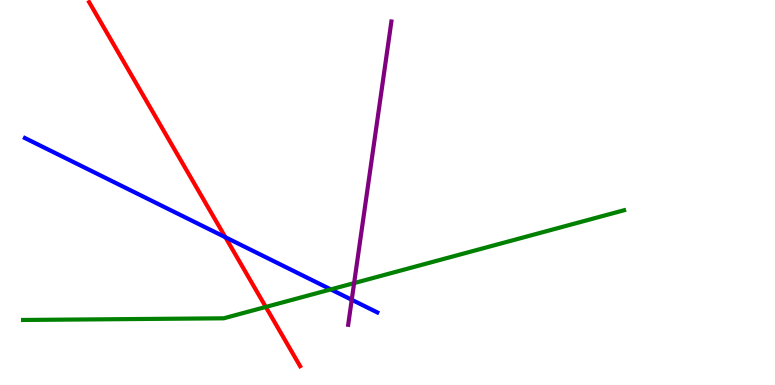[{'lines': ['blue', 'red'], 'intersections': [{'x': 2.91, 'y': 3.84}]}, {'lines': ['green', 'red'], 'intersections': [{'x': 3.43, 'y': 2.03}]}, {'lines': ['purple', 'red'], 'intersections': []}, {'lines': ['blue', 'green'], 'intersections': [{'x': 4.27, 'y': 2.48}]}, {'lines': ['blue', 'purple'], 'intersections': [{'x': 4.54, 'y': 2.21}]}, {'lines': ['green', 'purple'], 'intersections': [{'x': 4.57, 'y': 2.65}]}]